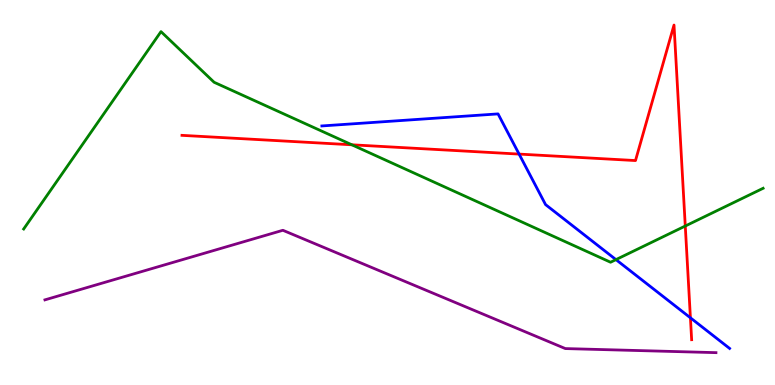[{'lines': ['blue', 'red'], 'intersections': [{'x': 6.7, 'y': 6.0}, {'x': 8.91, 'y': 1.75}]}, {'lines': ['green', 'red'], 'intersections': [{'x': 4.54, 'y': 6.24}, {'x': 8.84, 'y': 4.13}]}, {'lines': ['purple', 'red'], 'intersections': []}, {'lines': ['blue', 'green'], 'intersections': [{'x': 7.95, 'y': 3.26}]}, {'lines': ['blue', 'purple'], 'intersections': []}, {'lines': ['green', 'purple'], 'intersections': []}]